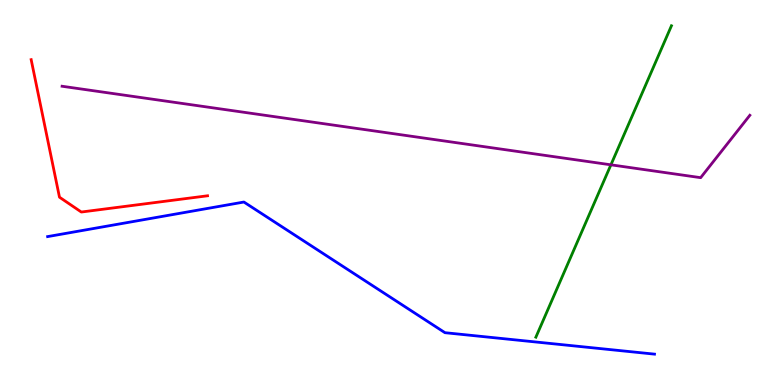[{'lines': ['blue', 'red'], 'intersections': []}, {'lines': ['green', 'red'], 'intersections': []}, {'lines': ['purple', 'red'], 'intersections': []}, {'lines': ['blue', 'green'], 'intersections': []}, {'lines': ['blue', 'purple'], 'intersections': []}, {'lines': ['green', 'purple'], 'intersections': [{'x': 7.88, 'y': 5.72}]}]